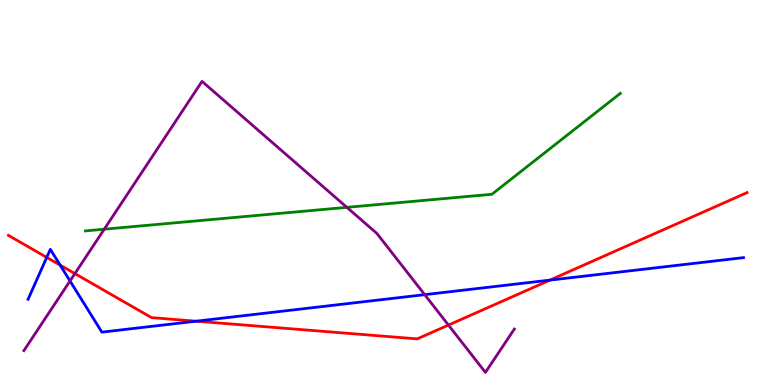[{'lines': ['blue', 'red'], 'intersections': [{'x': 0.603, 'y': 3.31}, {'x': 0.776, 'y': 3.11}, {'x': 2.53, 'y': 1.66}, {'x': 7.1, 'y': 2.72}]}, {'lines': ['green', 'red'], 'intersections': []}, {'lines': ['purple', 'red'], 'intersections': [{'x': 0.966, 'y': 2.89}, {'x': 5.79, 'y': 1.56}]}, {'lines': ['blue', 'green'], 'intersections': []}, {'lines': ['blue', 'purple'], 'intersections': [{'x': 0.903, 'y': 2.7}, {'x': 5.48, 'y': 2.35}]}, {'lines': ['green', 'purple'], 'intersections': [{'x': 1.35, 'y': 4.05}, {'x': 4.48, 'y': 4.61}]}]